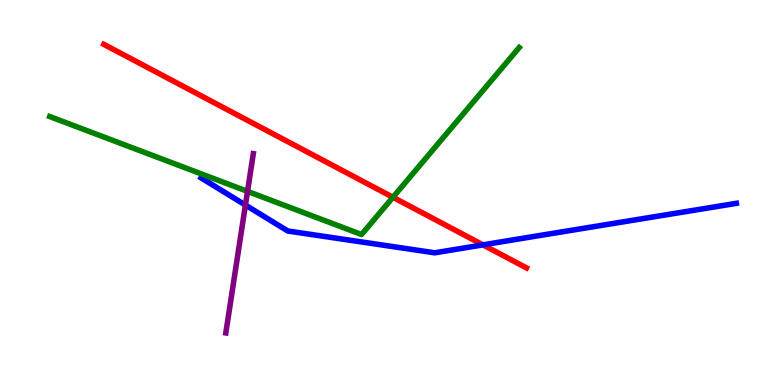[{'lines': ['blue', 'red'], 'intersections': [{'x': 6.23, 'y': 3.64}]}, {'lines': ['green', 'red'], 'intersections': [{'x': 5.07, 'y': 4.88}]}, {'lines': ['purple', 'red'], 'intersections': []}, {'lines': ['blue', 'green'], 'intersections': []}, {'lines': ['blue', 'purple'], 'intersections': [{'x': 3.17, 'y': 4.67}]}, {'lines': ['green', 'purple'], 'intersections': [{'x': 3.19, 'y': 5.03}]}]